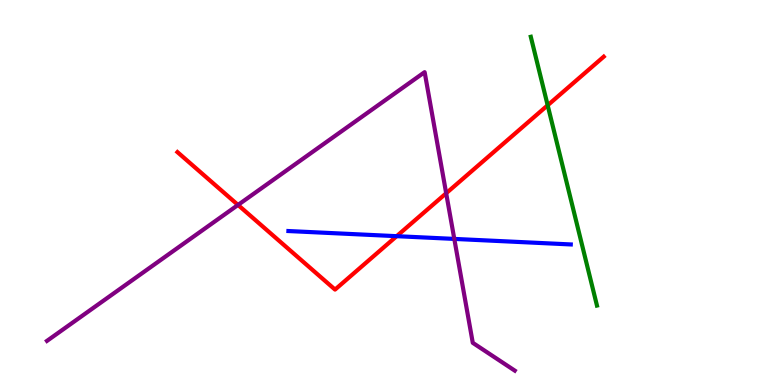[{'lines': ['blue', 'red'], 'intersections': [{'x': 5.12, 'y': 3.87}]}, {'lines': ['green', 'red'], 'intersections': [{'x': 7.07, 'y': 7.27}]}, {'lines': ['purple', 'red'], 'intersections': [{'x': 3.07, 'y': 4.68}, {'x': 5.76, 'y': 4.98}]}, {'lines': ['blue', 'green'], 'intersections': []}, {'lines': ['blue', 'purple'], 'intersections': [{'x': 5.86, 'y': 3.79}]}, {'lines': ['green', 'purple'], 'intersections': []}]